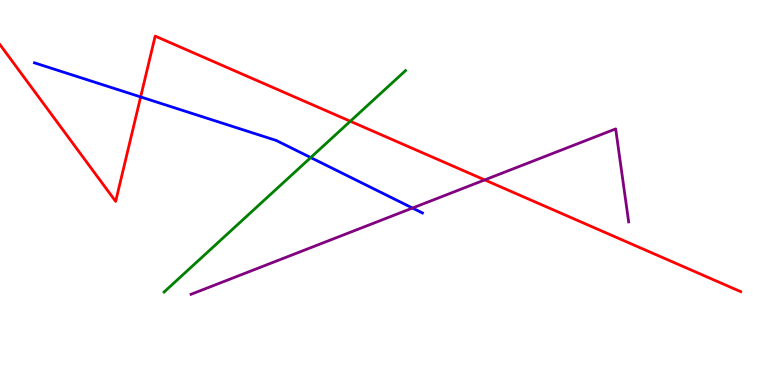[{'lines': ['blue', 'red'], 'intersections': [{'x': 1.81, 'y': 7.48}]}, {'lines': ['green', 'red'], 'intersections': [{'x': 4.52, 'y': 6.85}]}, {'lines': ['purple', 'red'], 'intersections': [{'x': 6.25, 'y': 5.33}]}, {'lines': ['blue', 'green'], 'intersections': [{'x': 4.01, 'y': 5.91}]}, {'lines': ['blue', 'purple'], 'intersections': [{'x': 5.32, 'y': 4.6}]}, {'lines': ['green', 'purple'], 'intersections': []}]